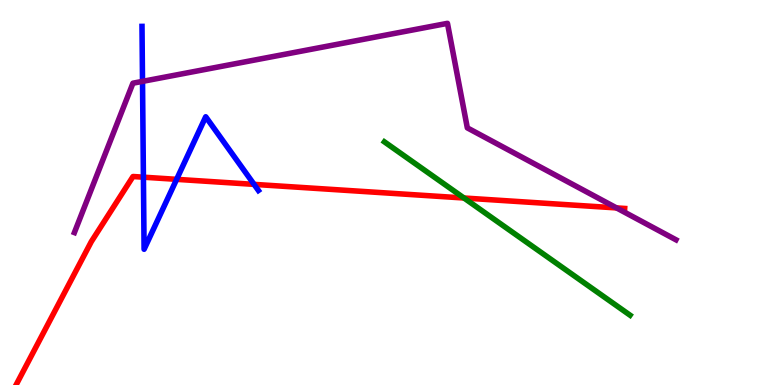[{'lines': ['blue', 'red'], 'intersections': [{'x': 1.85, 'y': 5.4}, {'x': 2.28, 'y': 5.34}, {'x': 3.28, 'y': 5.21}]}, {'lines': ['green', 'red'], 'intersections': [{'x': 5.99, 'y': 4.86}]}, {'lines': ['purple', 'red'], 'intersections': [{'x': 7.96, 'y': 4.6}]}, {'lines': ['blue', 'green'], 'intersections': []}, {'lines': ['blue', 'purple'], 'intersections': [{'x': 1.84, 'y': 7.89}]}, {'lines': ['green', 'purple'], 'intersections': []}]